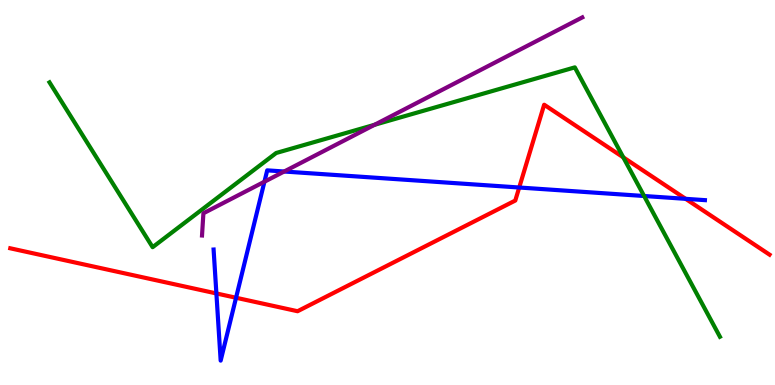[{'lines': ['blue', 'red'], 'intersections': [{'x': 2.79, 'y': 2.38}, {'x': 3.05, 'y': 2.27}, {'x': 6.7, 'y': 5.13}, {'x': 8.85, 'y': 4.84}]}, {'lines': ['green', 'red'], 'intersections': [{'x': 8.04, 'y': 5.91}]}, {'lines': ['purple', 'red'], 'intersections': []}, {'lines': ['blue', 'green'], 'intersections': [{'x': 8.31, 'y': 4.91}]}, {'lines': ['blue', 'purple'], 'intersections': [{'x': 3.41, 'y': 5.28}, {'x': 3.67, 'y': 5.55}]}, {'lines': ['green', 'purple'], 'intersections': [{'x': 4.83, 'y': 6.76}]}]